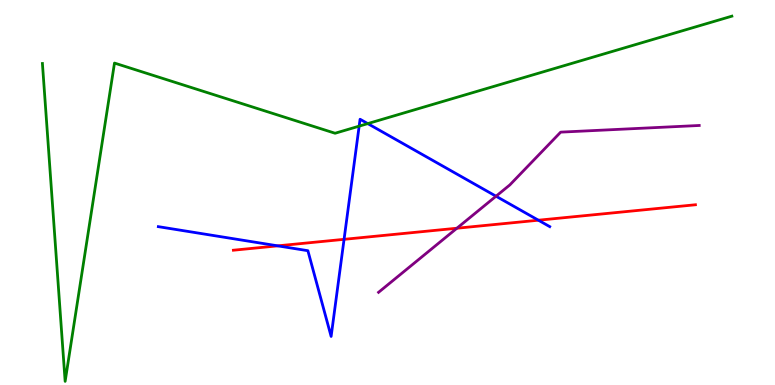[{'lines': ['blue', 'red'], 'intersections': [{'x': 3.58, 'y': 3.61}, {'x': 4.44, 'y': 3.78}, {'x': 6.95, 'y': 4.28}]}, {'lines': ['green', 'red'], 'intersections': []}, {'lines': ['purple', 'red'], 'intersections': [{'x': 5.9, 'y': 4.07}]}, {'lines': ['blue', 'green'], 'intersections': [{'x': 4.63, 'y': 6.72}, {'x': 4.75, 'y': 6.79}]}, {'lines': ['blue', 'purple'], 'intersections': [{'x': 6.4, 'y': 4.9}]}, {'lines': ['green', 'purple'], 'intersections': []}]